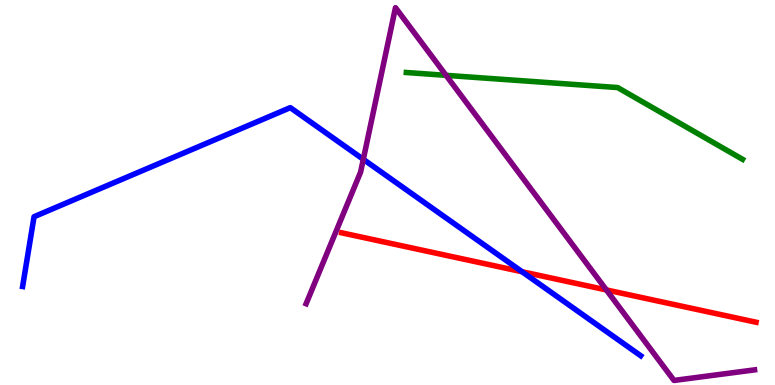[{'lines': ['blue', 'red'], 'intersections': [{'x': 6.74, 'y': 2.94}]}, {'lines': ['green', 'red'], 'intersections': []}, {'lines': ['purple', 'red'], 'intersections': [{'x': 7.82, 'y': 2.47}]}, {'lines': ['blue', 'green'], 'intersections': []}, {'lines': ['blue', 'purple'], 'intersections': [{'x': 4.69, 'y': 5.86}]}, {'lines': ['green', 'purple'], 'intersections': [{'x': 5.76, 'y': 8.04}]}]